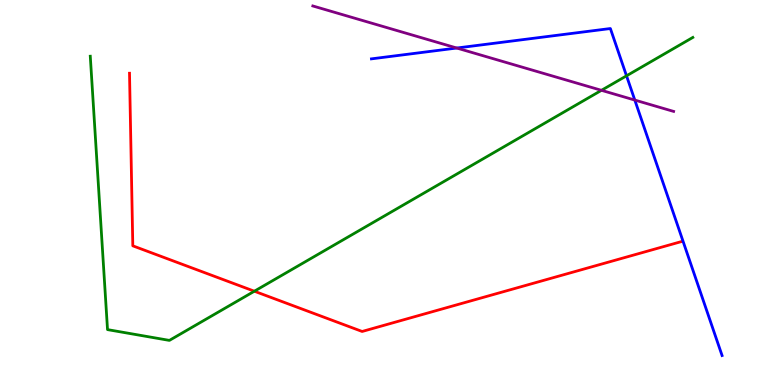[{'lines': ['blue', 'red'], 'intersections': []}, {'lines': ['green', 'red'], 'intersections': [{'x': 3.28, 'y': 2.44}]}, {'lines': ['purple', 'red'], 'intersections': []}, {'lines': ['blue', 'green'], 'intersections': [{'x': 8.08, 'y': 8.03}]}, {'lines': ['blue', 'purple'], 'intersections': [{'x': 5.89, 'y': 8.75}, {'x': 8.19, 'y': 7.4}]}, {'lines': ['green', 'purple'], 'intersections': [{'x': 7.76, 'y': 7.65}]}]